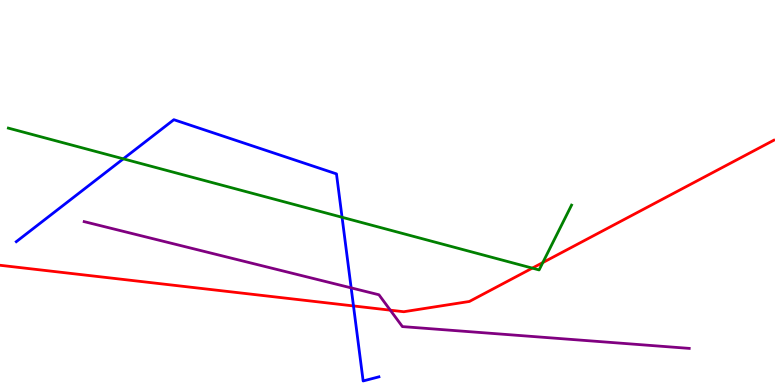[{'lines': ['blue', 'red'], 'intersections': [{'x': 4.56, 'y': 2.05}]}, {'lines': ['green', 'red'], 'intersections': [{'x': 6.87, 'y': 3.04}, {'x': 7.0, 'y': 3.18}]}, {'lines': ['purple', 'red'], 'intersections': [{'x': 5.04, 'y': 1.94}]}, {'lines': ['blue', 'green'], 'intersections': [{'x': 1.59, 'y': 5.87}, {'x': 4.41, 'y': 4.36}]}, {'lines': ['blue', 'purple'], 'intersections': [{'x': 4.53, 'y': 2.52}]}, {'lines': ['green', 'purple'], 'intersections': []}]